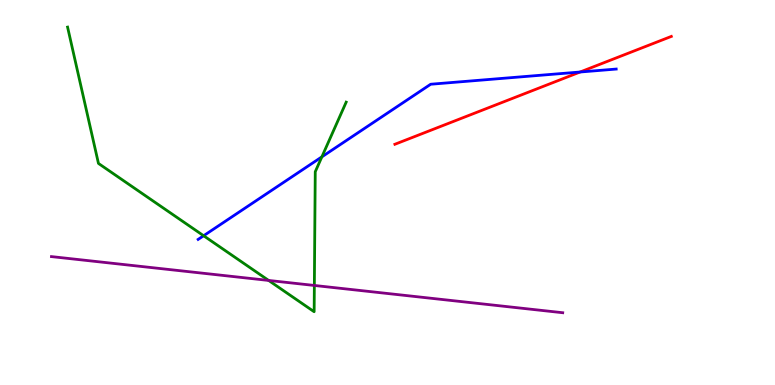[{'lines': ['blue', 'red'], 'intersections': [{'x': 7.49, 'y': 8.13}]}, {'lines': ['green', 'red'], 'intersections': []}, {'lines': ['purple', 'red'], 'intersections': []}, {'lines': ['blue', 'green'], 'intersections': [{'x': 2.63, 'y': 3.88}, {'x': 4.15, 'y': 5.93}]}, {'lines': ['blue', 'purple'], 'intersections': []}, {'lines': ['green', 'purple'], 'intersections': [{'x': 3.47, 'y': 2.72}, {'x': 4.06, 'y': 2.59}]}]